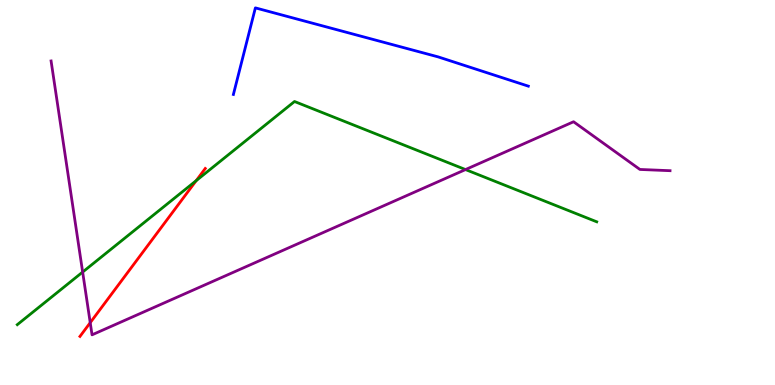[{'lines': ['blue', 'red'], 'intersections': []}, {'lines': ['green', 'red'], 'intersections': [{'x': 2.53, 'y': 5.31}]}, {'lines': ['purple', 'red'], 'intersections': [{'x': 1.16, 'y': 1.62}]}, {'lines': ['blue', 'green'], 'intersections': []}, {'lines': ['blue', 'purple'], 'intersections': []}, {'lines': ['green', 'purple'], 'intersections': [{'x': 1.07, 'y': 2.93}, {'x': 6.01, 'y': 5.6}]}]